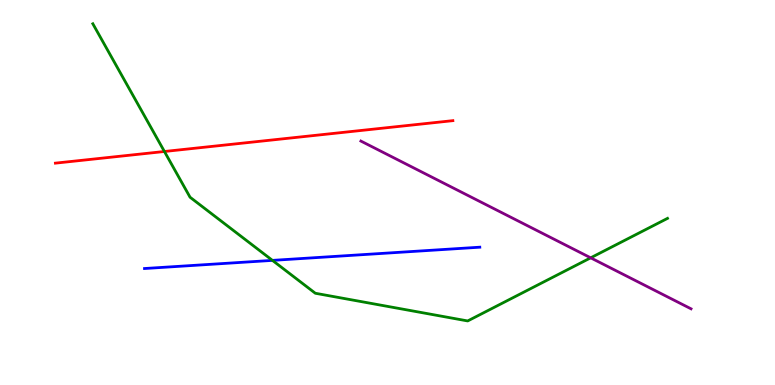[{'lines': ['blue', 'red'], 'intersections': []}, {'lines': ['green', 'red'], 'intersections': [{'x': 2.12, 'y': 6.07}]}, {'lines': ['purple', 'red'], 'intersections': []}, {'lines': ['blue', 'green'], 'intersections': [{'x': 3.52, 'y': 3.24}]}, {'lines': ['blue', 'purple'], 'intersections': []}, {'lines': ['green', 'purple'], 'intersections': [{'x': 7.62, 'y': 3.3}]}]